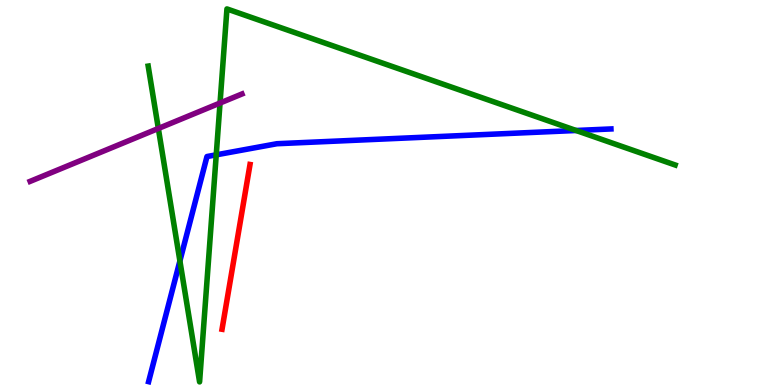[{'lines': ['blue', 'red'], 'intersections': []}, {'lines': ['green', 'red'], 'intersections': []}, {'lines': ['purple', 'red'], 'intersections': []}, {'lines': ['blue', 'green'], 'intersections': [{'x': 2.32, 'y': 3.22}, {'x': 2.79, 'y': 5.98}, {'x': 7.43, 'y': 6.61}]}, {'lines': ['blue', 'purple'], 'intersections': []}, {'lines': ['green', 'purple'], 'intersections': [{'x': 2.04, 'y': 6.66}, {'x': 2.84, 'y': 7.32}]}]